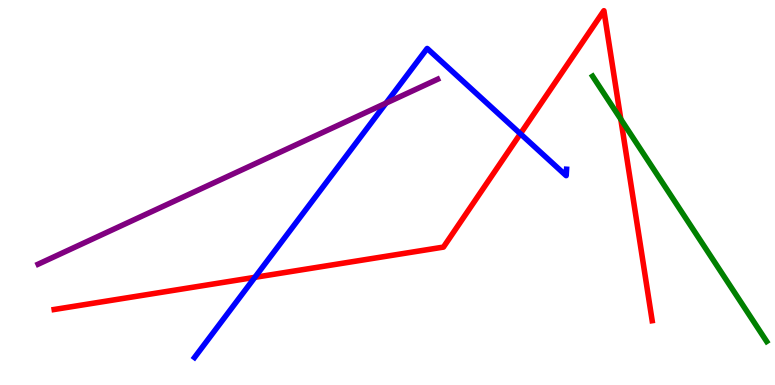[{'lines': ['blue', 'red'], 'intersections': [{'x': 3.29, 'y': 2.8}, {'x': 6.71, 'y': 6.53}]}, {'lines': ['green', 'red'], 'intersections': [{'x': 8.01, 'y': 6.9}]}, {'lines': ['purple', 'red'], 'intersections': []}, {'lines': ['blue', 'green'], 'intersections': []}, {'lines': ['blue', 'purple'], 'intersections': [{'x': 4.98, 'y': 7.32}]}, {'lines': ['green', 'purple'], 'intersections': []}]